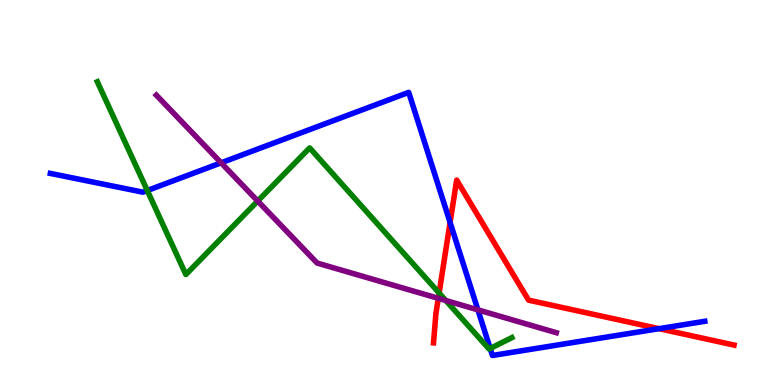[{'lines': ['blue', 'red'], 'intersections': [{'x': 5.81, 'y': 4.22}, {'x': 8.5, 'y': 1.46}]}, {'lines': ['green', 'red'], 'intersections': [{'x': 5.67, 'y': 2.39}]}, {'lines': ['purple', 'red'], 'intersections': [{'x': 5.66, 'y': 2.25}]}, {'lines': ['blue', 'green'], 'intersections': [{'x': 1.9, 'y': 5.05}, {'x': 6.32, 'y': 0.949}]}, {'lines': ['blue', 'purple'], 'intersections': [{'x': 2.85, 'y': 5.77}, {'x': 6.17, 'y': 1.95}]}, {'lines': ['green', 'purple'], 'intersections': [{'x': 3.33, 'y': 4.78}, {'x': 5.75, 'y': 2.19}]}]